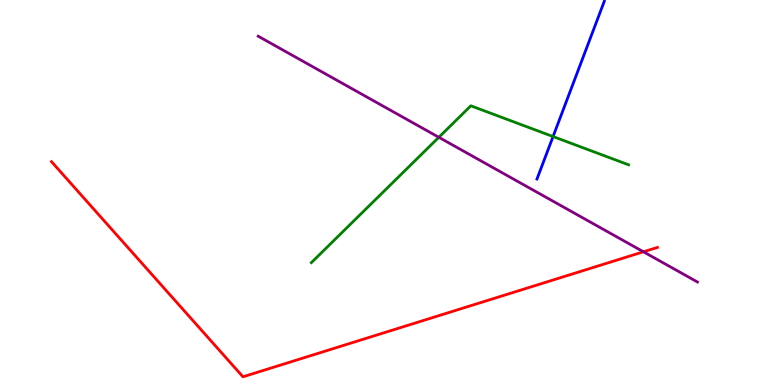[{'lines': ['blue', 'red'], 'intersections': []}, {'lines': ['green', 'red'], 'intersections': []}, {'lines': ['purple', 'red'], 'intersections': [{'x': 8.3, 'y': 3.46}]}, {'lines': ['blue', 'green'], 'intersections': [{'x': 7.14, 'y': 6.45}]}, {'lines': ['blue', 'purple'], 'intersections': []}, {'lines': ['green', 'purple'], 'intersections': [{'x': 5.66, 'y': 6.43}]}]